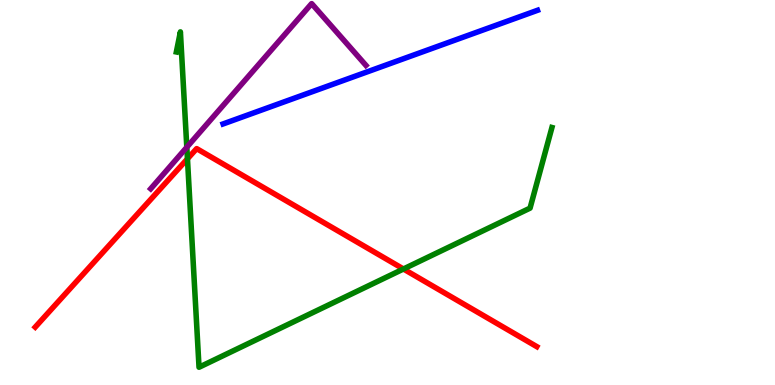[{'lines': ['blue', 'red'], 'intersections': []}, {'lines': ['green', 'red'], 'intersections': [{'x': 2.42, 'y': 5.87}, {'x': 5.21, 'y': 3.01}]}, {'lines': ['purple', 'red'], 'intersections': []}, {'lines': ['blue', 'green'], 'intersections': []}, {'lines': ['blue', 'purple'], 'intersections': []}, {'lines': ['green', 'purple'], 'intersections': [{'x': 2.41, 'y': 6.18}]}]